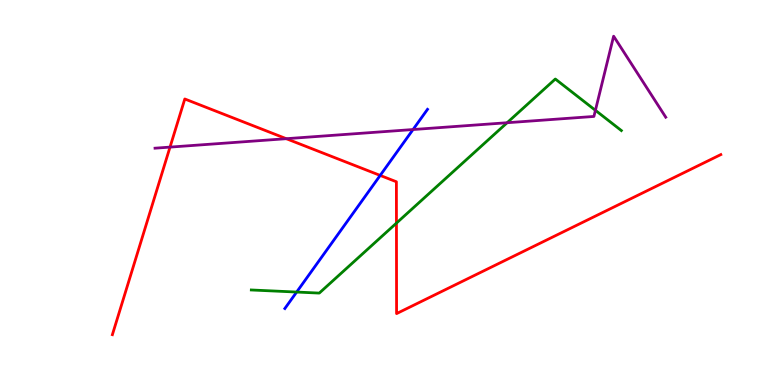[{'lines': ['blue', 'red'], 'intersections': [{'x': 4.91, 'y': 5.44}]}, {'lines': ['green', 'red'], 'intersections': [{'x': 5.12, 'y': 4.21}]}, {'lines': ['purple', 'red'], 'intersections': [{'x': 2.19, 'y': 6.18}, {'x': 3.69, 'y': 6.4}]}, {'lines': ['blue', 'green'], 'intersections': [{'x': 3.83, 'y': 2.41}]}, {'lines': ['blue', 'purple'], 'intersections': [{'x': 5.33, 'y': 6.64}]}, {'lines': ['green', 'purple'], 'intersections': [{'x': 6.54, 'y': 6.81}, {'x': 7.68, 'y': 7.13}]}]